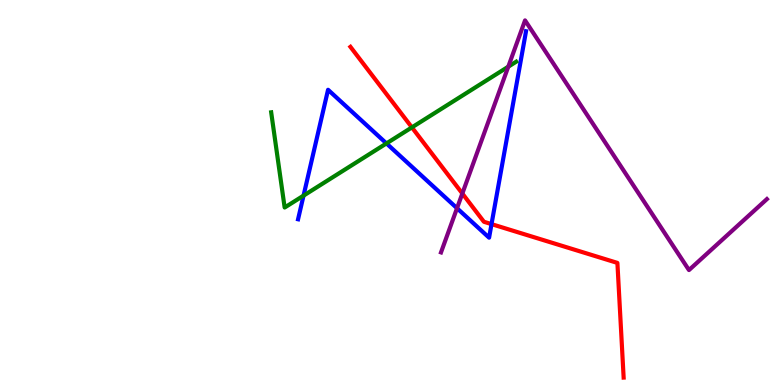[{'lines': ['blue', 'red'], 'intersections': [{'x': 6.34, 'y': 4.18}]}, {'lines': ['green', 'red'], 'intersections': [{'x': 5.31, 'y': 6.69}]}, {'lines': ['purple', 'red'], 'intersections': [{'x': 5.97, 'y': 4.97}]}, {'lines': ['blue', 'green'], 'intersections': [{'x': 3.92, 'y': 4.92}, {'x': 4.99, 'y': 6.27}]}, {'lines': ['blue', 'purple'], 'intersections': [{'x': 5.9, 'y': 4.59}]}, {'lines': ['green', 'purple'], 'intersections': [{'x': 6.56, 'y': 8.27}]}]